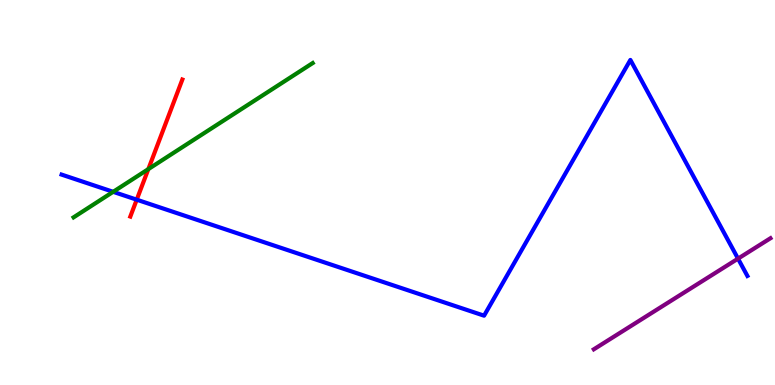[{'lines': ['blue', 'red'], 'intersections': [{'x': 1.76, 'y': 4.81}]}, {'lines': ['green', 'red'], 'intersections': [{'x': 1.91, 'y': 5.61}]}, {'lines': ['purple', 'red'], 'intersections': []}, {'lines': ['blue', 'green'], 'intersections': [{'x': 1.46, 'y': 5.02}]}, {'lines': ['blue', 'purple'], 'intersections': [{'x': 9.52, 'y': 3.28}]}, {'lines': ['green', 'purple'], 'intersections': []}]